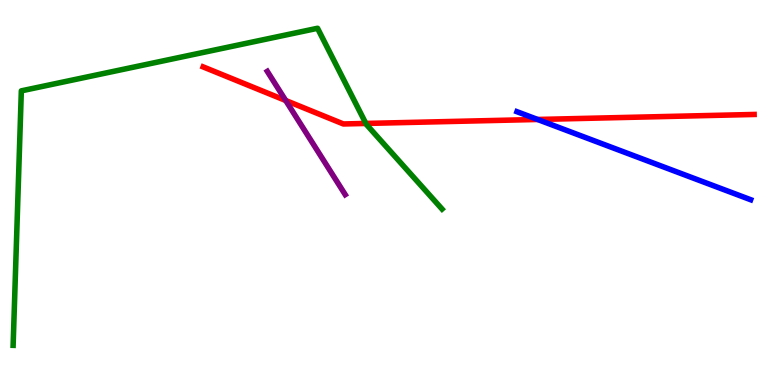[{'lines': ['blue', 'red'], 'intersections': [{'x': 6.94, 'y': 6.9}]}, {'lines': ['green', 'red'], 'intersections': [{'x': 4.72, 'y': 6.79}]}, {'lines': ['purple', 'red'], 'intersections': [{'x': 3.69, 'y': 7.39}]}, {'lines': ['blue', 'green'], 'intersections': []}, {'lines': ['blue', 'purple'], 'intersections': []}, {'lines': ['green', 'purple'], 'intersections': []}]